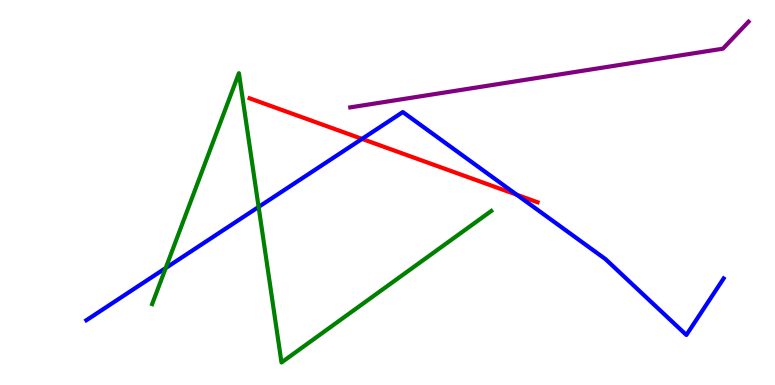[{'lines': ['blue', 'red'], 'intersections': [{'x': 4.67, 'y': 6.39}, {'x': 6.67, 'y': 4.94}]}, {'lines': ['green', 'red'], 'intersections': []}, {'lines': ['purple', 'red'], 'intersections': []}, {'lines': ['blue', 'green'], 'intersections': [{'x': 2.14, 'y': 3.04}, {'x': 3.34, 'y': 4.63}]}, {'lines': ['blue', 'purple'], 'intersections': []}, {'lines': ['green', 'purple'], 'intersections': []}]